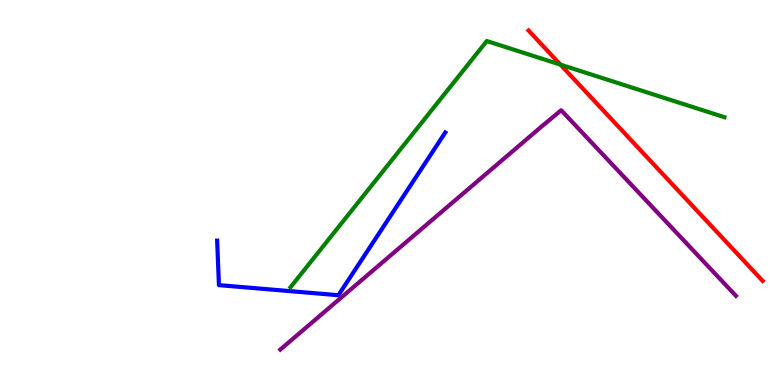[{'lines': ['blue', 'red'], 'intersections': []}, {'lines': ['green', 'red'], 'intersections': [{'x': 7.23, 'y': 8.32}]}, {'lines': ['purple', 'red'], 'intersections': []}, {'lines': ['blue', 'green'], 'intersections': []}, {'lines': ['blue', 'purple'], 'intersections': []}, {'lines': ['green', 'purple'], 'intersections': []}]